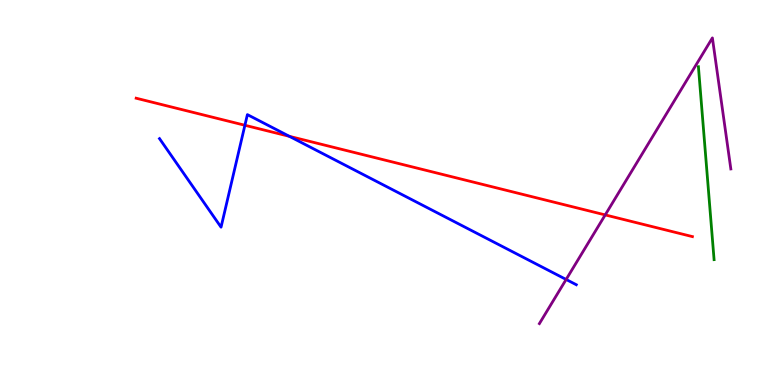[{'lines': ['blue', 'red'], 'intersections': [{'x': 3.16, 'y': 6.75}, {'x': 3.73, 'y': 6.46}]}, {'lines': ['green', 'red'], 'intersections': []}, {'lines': ['purple', 'red'], 'intersections': [{'x': 7.81, 'y': 4.42}]}, {'lines': ['blue', 'green'], 'intersections': []}, {'lines': ['blue', 'purple'], 'intersections': [{'x': 7.3, 'y': 2.74}]}, {'lines': ['green', 'purple'], 'intersections': []}]